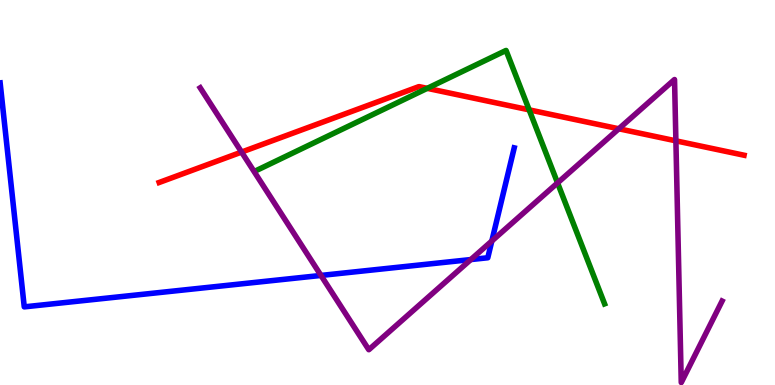[{'lines': ['blue', 'red'], 'intersections': []}, {'lines': ['green', 'red'], 'intersections': [{'x': 5.51, 'y': 7.71}, {'x': 6.83, 'y': 7.15}]}, {'lines': ['purple', 'red'], 'intersections': [{'x': 3.12, 'y': 6.05}, {'x': 7.98, 'y': 6.66}, {'x': 8.72, 'y': 6.34}]}, {'lines': ['blue', 'green'], 'intersections': []}, {'lines': ['blue', 'purple'], 'intersections': [{'x': 4.14, 'y': 2.85}, {'x': 6.08, 'y': 3.26}, {'x': 6.35, 'y': 3.74}]}, {'lines': ['green', 'purple'], 'intersections': [{'x': 7.19, 'y': 5.25}]}]